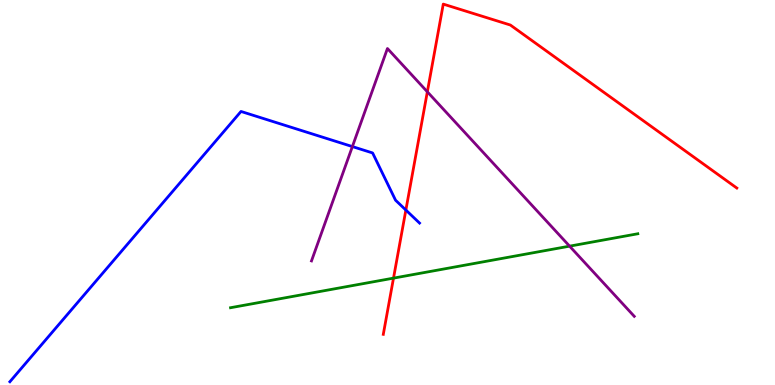[{'lines': ['blue', 'red'], 'intersections': [{'x': 5.24, 'y': 4.54}]}, {'lines': ['green', 'red'], 'intersections': [{'x': 5.08, 'y': 2.78}]}, {'lines': ['purple', 'red'], 'intersections': [{'x': 5.51, 'y': 7.62}]}, {'lines': ['blue', 'green'], 'intersections': []}, {'lines': ['blue', 'purple'], 'intersections': [{'x': 4.55, 'y': 6.19}]}, {'lines': ['green', 'purple'], 'intersections': [{'x': 7.35, 'y': 3.61}]}]